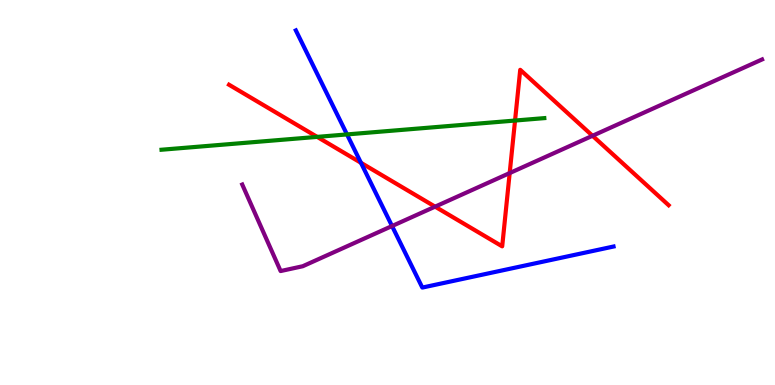[{'lines': ['blue', 'red'], 'intersections': [{'x': 4.66, 'y': 5.77}]}, {'lines': ['green', 'red'], 'intersections': [{'x': 4.09, 'y': 6.44}, {'x': 6.65, 'y': 6.87}]}, {'lines': ['purple', 'red'], 'intersections': [{'x': 5.61, 'y': 4.63}, {'x': 6.58, 'y': 5.5}, {'x': 7.65, 'y': 6.47}]}, {'lines': ['blue', 'green'], 'intersections': [{'x': 4.48, 'y': 6.51}]}, {'lines': ['blue', 'purple'], 'intersections': [{'x': 5.06, 'y': 4.13}]}, {'lines': ['green', 'purple'], 'intersections': []}]